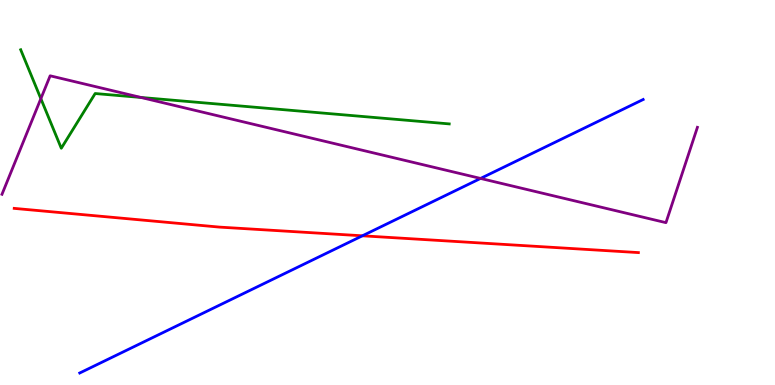[{'lines': ['blue', 'red'], 'intersections': [{'x': 4.68, 'y': 3.88}]}, {'lines': ['green', 'red'], 'intersections': []}, {'lines': ['purple', 'red'], 'intersections': []}, {'lines': ['blue', 'green'], 'intersections': []}, {'lines': ['blue', 'purple'], 'intersections': [{'x': 6.2, 'y': 5.37}]}, {'lines': ['green', 'purple'], 'intersections': [{'x': 0.527, 'y': 7.44}, {'x': 1.82, 'y': 7.47}]}]